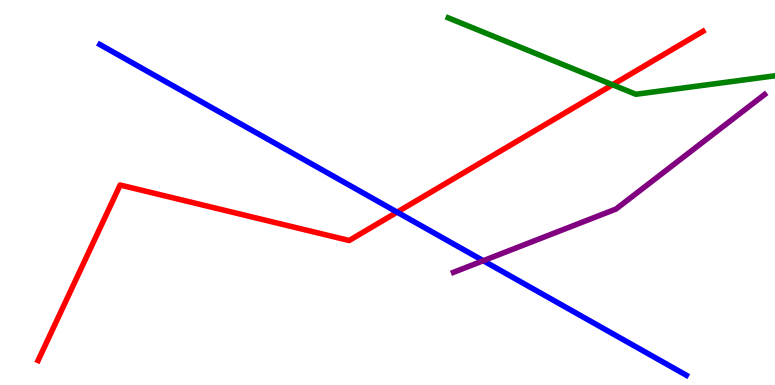[{'lines': ['blue', 'red'], 'intersections': [{'x': 5.12, 'y': 4.49}]}, {'lines': ['green', 'red'], 'intersections': [{'x': 7.9, 'y': 7.8}]}, {'lines': ['purple', 'red'], 'intersections': []}, {'lines': ['blue', 'green'], 'intersections': []}, {'lines': ['blue', 'purple'], 'intersections': [{'x': 6.24, 'y': 3.23}]}, {'lines': ['green', 'purple'], 'intersections': []}]